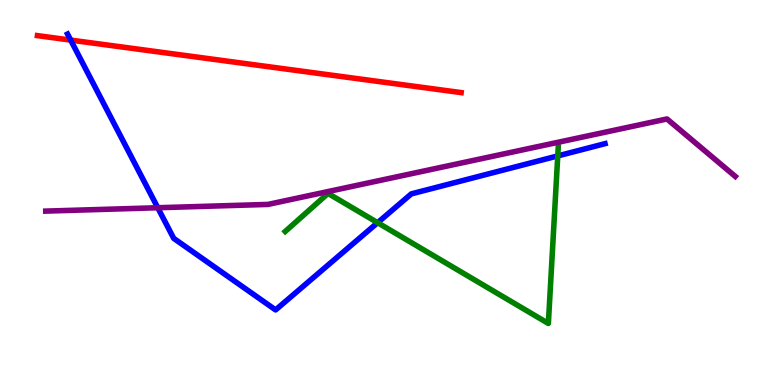[{'lines': ['blue', 'red'], 'intersections': [{'x': 0.912, 'y': 8.96}]}, {'lines': ['green', 'red'], 'intersections': []}, {'lines': ['purple', 'red'], 'intersections': []}, {'lines': ['blue', 'green'], 'intersections': [{'x': 4.87, 'y': 4.22}, {'x': 7.2, 'y': 5.95}]}, {'lines': ['blue', 'purple'], 'intersections': [{'x': 2.04, 'y': 4.6}]}, {'lines': ['green', 'purple'], 'intersections': []}]